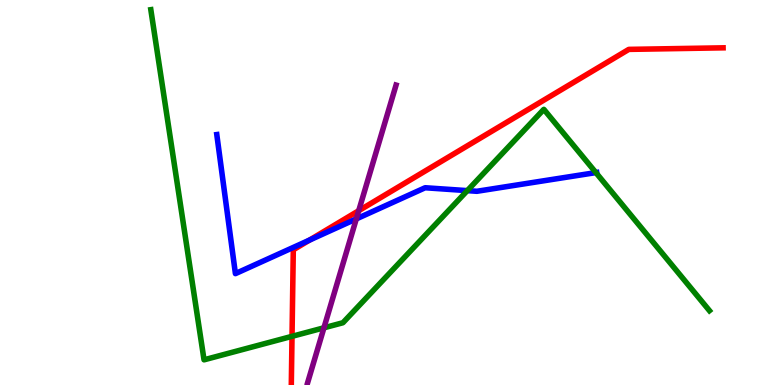[{'lines': ['blue', 'red'], 'intersections': [{'x': 3.99, 'y': 3.76}]}, {'lines': ['green', 'red'], 'intersections': [{'x': 3.77, 'y': 1.26}]}, {'lines': ['purple', 'red'], 'intersections': [{'x': 4.63, 'y': 4.53}]}, {'lines': ['blue', 'green'], 'intersections': [{'x': 6.03, 'y': 5.05}, {'x': 7.69, 'y': 5.52}]}, {'lines': ['blue', 'purple'], 'intersections': [{'x': 4.6, 'y': 4.31}]}, {'lines': ['green', 'purple'], 'intersections': [{'x': 4.18, 'y': 1.49}]}]